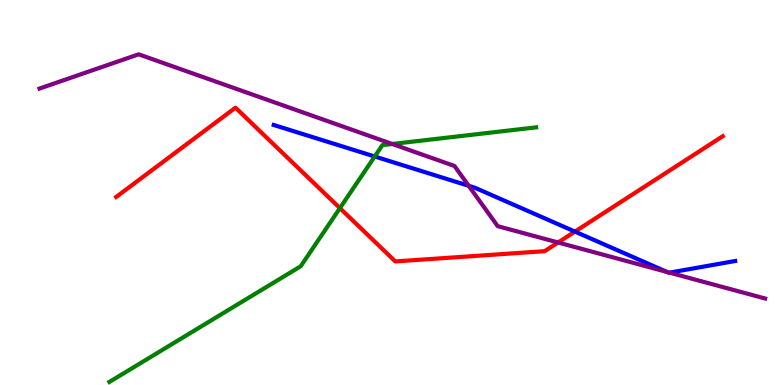[{'lines': ['blue', 'red'], 'intersections': [{'x': 7.42, 'y': 3.98}]}, {'lines': ['green', 'red'], 'intersections': [{'x': 4.39, 'y': 4.59}]}, {'lines': ['purple', 'red'], 'intersections': [{'x': 7.2, 'y': 3.7}]}, {'lines': ['blue', 'green'], 'intersections': [{'x': 4.84, 'y': 5.94}]}, {'lines': ['blue', 'purple'], 'intersections': [{'x': 6.05, 'y': 5.17}, {'x': 8.61, 'y': 2.94}, {'x': 8.64, 'y': 2.92}]}, {'lines': ['green', 'purple'], 'intersections': [{'x': 5.06, 'y': 6.26}]}]